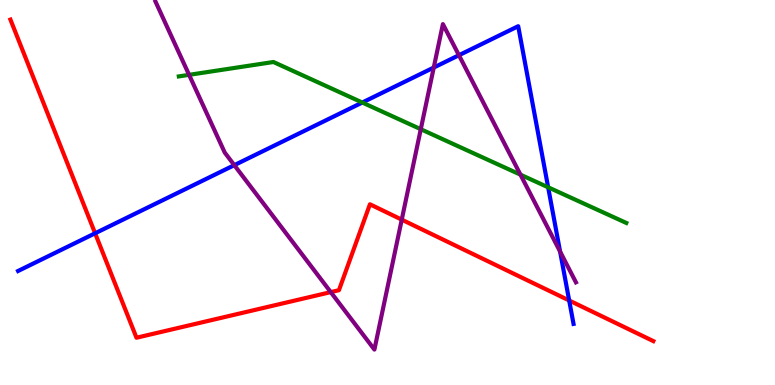[{'lines': ['blue', 'red'], 'intersections': [{'x': 1.23, 'y': 3.94}, {'x': 7.34, 'y': 2.2}]}, {'lines': ['green', 'red'], 'intersections': []}, {'lines': ['purple', 'red'], 'intersections': [{'x': 4.27, 'y': 2.41}, {'x': 5.18, 'y': 4.29}]}, {'lines': ['blue', 'green'], 'intersections': [{'x': 4.67, 'y': 7.34}, {'x': 7.07, 'y': 5.14}]}, {'lines': ['blue', 'purple'], 'intersections': [{'x': 3.02, 'y': 5.71}, {'x': 5.6, 'y': 8.25}, {'x': 5.92, 'y': 8.57}, {'x': 7.23, 'y': 3.47}]}, {'lines': ['green', 'purple'], 'intersections': [{'x': 2.44, 'y': 8.06}, {'x': 5.43, 'y': 6.64}, {'x': 6.72, 'y': 5.46}]}]